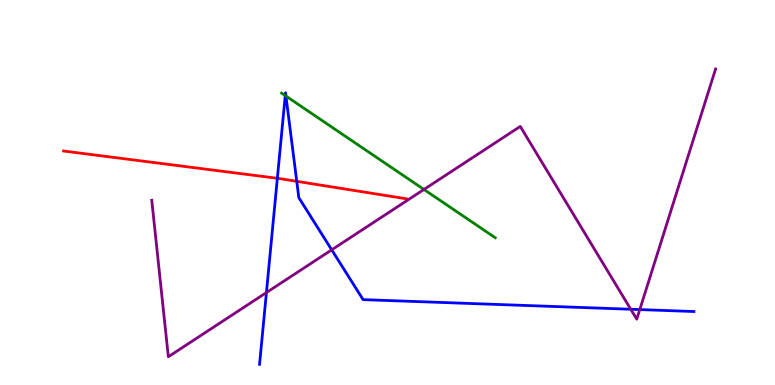[{'lines': ['blue', 'red'], 'intersections': [{'x': 3.58, 'y': 5.37}, {'x': 3.83, 'y': 5.29}]}, {'lines': ['green', 'red'], 'intersections': []}, {'lines': ['purple', 'red'], 'intersections': []}, {'lines': ['blue', 'green'], 'intersections': [{'x': 3.68, 'y': 7.52}, {'x': 3.69, 'y': 7.5}]}, {'lines': ['blue', 'purple'], 'intersections': [{'x': 3.44, 'y': 2.4}, {'x': 4.28, 'y': 3.51}, {'x': 8.14, 'y': 1.97}, {'x': 8.26, 'y': 1.96}]}, {'lines': ['green', 'purple'], 'intersections': [{'x': 5.47, 'y': 5.08}]}]